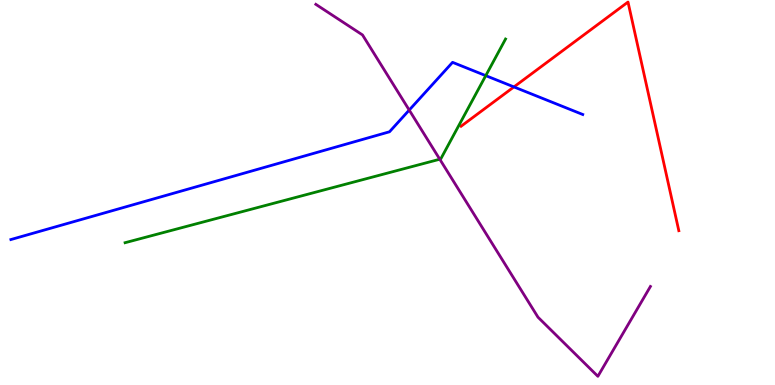[{'lines': ['blue', 'red'], 'intersections': [{'x': 6.63, 'y': 7.74}]}, {'lines': ['green', 'red'], 'intersections': []}, {'lines': ['purple', 'red'], 'intersections': []}, {'lines': ['blue', 'green'], 'intersections': [{'x': 6.27, 'y': 8.04}]}, {'lines': ['blue', 'purple'], 'intersections': [{'x': 5.28, 'y': 7.14}]}, {'lines': ['green', 'purple'], 'intersections': [{'x': 5.67, 'y': 5.86}]}]